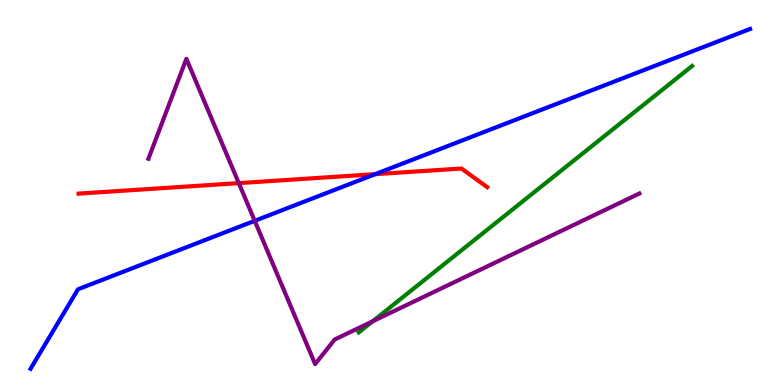[{'lines': ['blue', 'red'], 'intersections': [{'x': 4.84, 'y': 5.48}]}, {'lines': ['green', 'red'], 'intersections': []}, {'lines': ['purple', 'red'], 'intersections': [{'x': 3.08, 'y': 5.24}]}, {'lines': ['blue', 'green'], 'intersections': []}, {'lines': ['blue', 'purple'], 'intersections': [{'x': 3.29, 'y': 4.26}]}, {'lines': ['green', 'purple'], 'intersections': [{'x': 4.81, 'y': 1.66}]}]